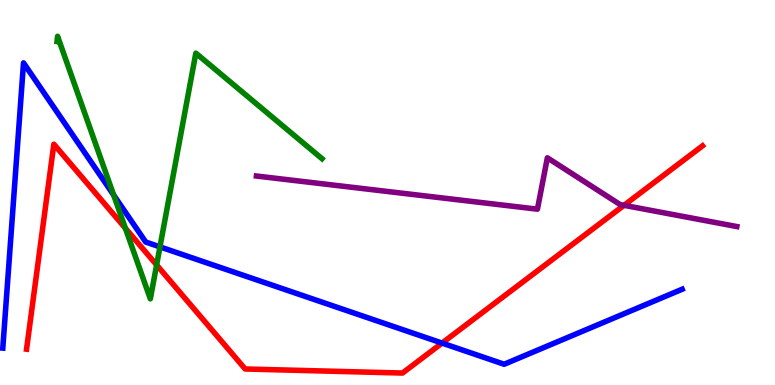[{'lines': ['blue', 'red'], 'intersections': [{'x': 5.7, 'y': 1.09}]}, {'lines': ['green', 'red'], 'intersections': [{'x': 1.62, 'y': 4.07}, {'x': 2.02, 'y': 3.12}]}, {'lines': ['purple', 'red'], 'intersections': [{'x': 8.05, 'y': 4.67}]}, {'lines': ['blue', 'green'], 'intersections': [{'x': 1.47, 'y': 4.93}, {'x': 2.06, 'y': 3.59}]}, {'lines': ['blue', 'purple'], 'intersections': []}, {'lines': ['green', 'purple'], 'intersections': []}]